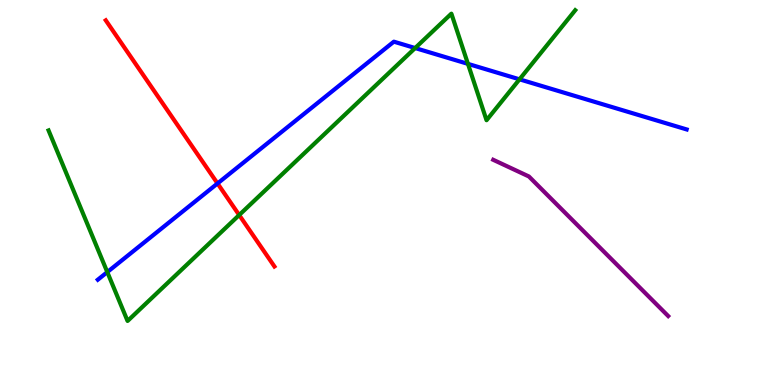[{'lines': ['blue', 'red'], 'intersections': [{'x': 2.81, 'y': 5.24}]}, {'lines': ['green', 'red'], 'intersections': [{'x': 3.09, 'y': 4.41}]}, {'lines': ['purple', 'red'], 'intersections': []}, {'lines': ['blue', 'green'], 'intersections': [{'x': 1.38, 'y': 2.93}, {'x': 5.36, 'y': 8.75}, {'x': 6.04, 'y': 8.34}, {'x': 6.7, 'y': 7.94}]}, {'lines': ['blue', 'purple'], 'intersections': []}, {'lines': ['green', 'purple'], 'intersections': []}]